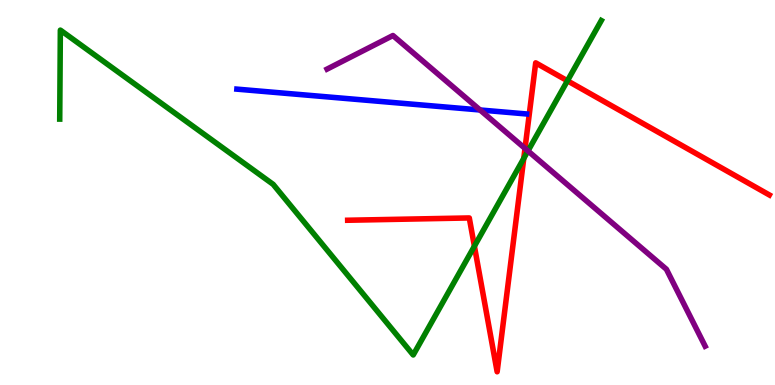[{'lines': ['blue', 'red'], 'intersections': []}, {'lines': ['green', 'red'], 'intersections': [{'x': 6.12, 'y': 3.61}, {'x': 6.76, 'y': 5.89}, {'x': 7.32, 'y': 7.9}]}, {'lines': ['purple', 'red'], 'intersections': [{'x': 6.77, 'y': 6.15}]}, {'lines': ['blue', 'green'], 'intersections': []}, {'lines': ['blue', 'purple'], 'intersections': [{'x': 6.19, 'y': 7.14}]}, {'lines': ['green', 'purple'], 'intersections': [{'x': 6.81, 'y': 6.08}]}]